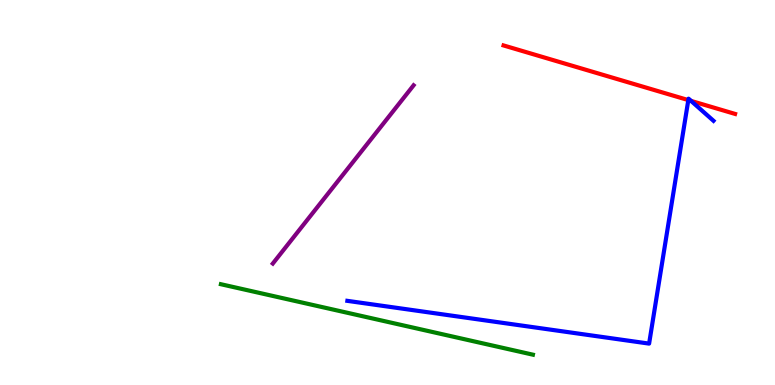[{'lines': ['blue', 'red'], 'intersections': [{'x': 8.88, 'y': 7.4}, {'x': 8.92, 'y': 7.38}]}, {'lines': ['green', 'red'], 'intersections': []}, {'lines': ['purple', 'red'], 'intersections': []}, {'lines': ['blue', 'green'], 'intersections': []}, {'lines': ['blue', 'purple'], 'intersections': []}, {'lines': ['green', 'purple'], 'intersections': []}]